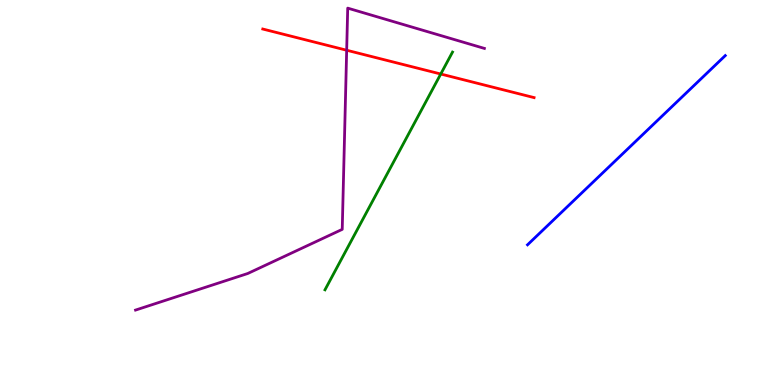[{'lines': ['blue', 'red'], 'intersections': []}, {'lines': ['green', 'red'], 'intersections': [{'x': 5.69, 'y': 8.08}]}, {'lines': ['purple', 'red'], 'intersections': [{'x': 4.47, 'y': 8.7}]}, {'lines': ['blue', 'green'], 'intersections': []}, {'lines': ['blue', 'purple'], 'intersections': []}, {'lines': ['green', 'purple'], 'intersections': []}]